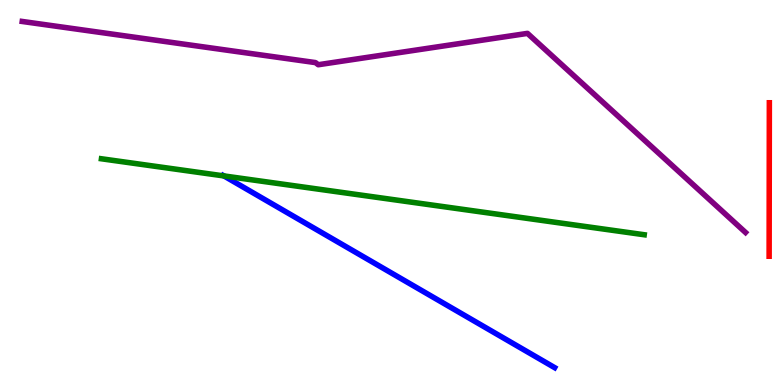[{'lines': ['blue', 'red'], 'intersections': []}, {'lines': ['green', 'red'], 'intersections': []}, {'lines': ['purple', 'red'], 'intersections': []}, {'lines': ['blue', 'green'], 'intersections': [{'x': 2.89, 'y': 5.43}]}, {'lines': ['blue', 'purple'], 'intersections': []}, {'lines': ['green', 'purple'], 'intersections': []}]